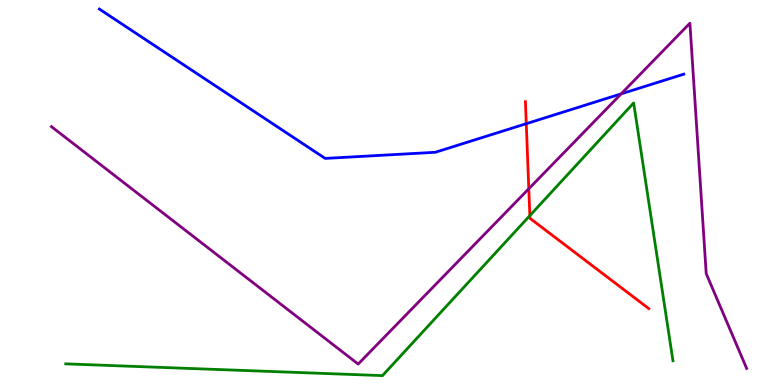[{'lines': ['blue', 'red'], 'intersections': [{'x': 6.79, 'y': 6.79}]}, {'lines': ['green', 'red'], 'intersections': [{'x': 6.84, 'y': 4.4}]}, {'lines': ['purple', 'red'], 'intersections': [{'x': 6.82, 'y': 5.1}]}, {'lines': ['blue', 'green'], 'intersections': []}, {'lines': ['blue', 'purple'], 'intersections': [{'x': 8.02, 'y': 7.56}]}, {'lines': ['green', 'purple'], 'intersections': []}]